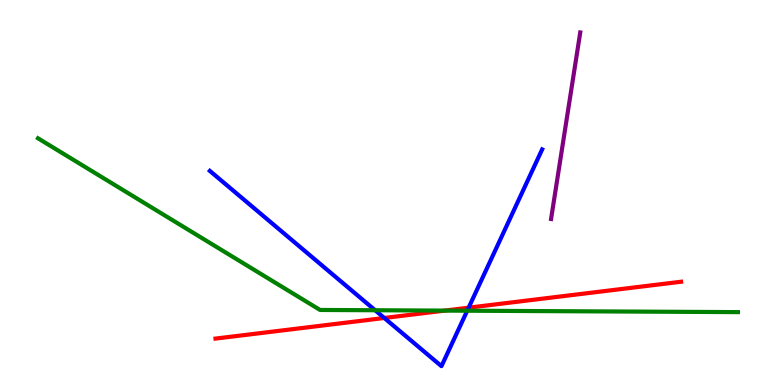[{'lines': ['blue', 'red'], 'intersections': [{'x': 4.96, 'y': 1.74}, {'x': 6.05, 'y': 2.01}]}, {'lines': ['green', 'red'], 'intersections': [{'x': 5.74, 'y': 1.93}]}, {'lines': ['purple', 'red'], 'intersections': []}, {'lines': ['blue', 'green'], 'intersections': [{'x': 4.84, 'y': 1.94}, {'x': 6.03, 'y': 1.93}]}, {'lines': ['blue', 'purple'], 'intersections': []}, {'lines': ['green', 'purple'], 'intersections': []}]